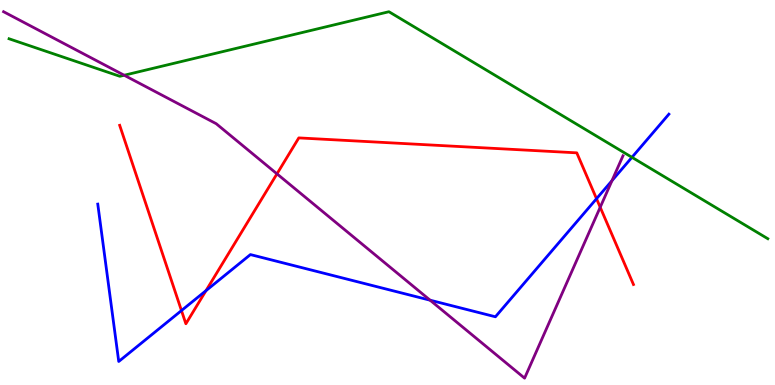[{'lines': ['blue', 'red'], 'intersections': [{'x': 2.34, 'y': 1.93}, {'x': 2.66, 'y': 2.45}, {'x': 7.7, 'y': 4.84}]}, {'lines': ['green', 'red'], 'intersections': []}, {'lines': ['purple', 'red'], 'intersections': [{'x': 3.57, 'y': 5.48}, {'x': 7.74, 'y': 4.62}]}, {'lines': ['blue', 'green'], 'intersections': [{'x': 8.15, 'y': 5.91}]}, {'lines': ['blue', 'purple'], 'intersections': [{'x': 5.55, 'y': 2.2}, {'x': 7.9, 'y': 5.31}]}, {'lines': ['green', 'purple'], 'intersections': [{'x': 1.6, 'y': 8.05}]}]